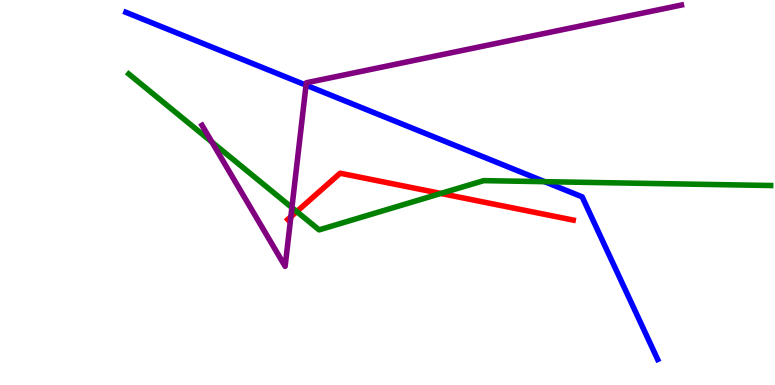[{'lines': ['blue', 'red'], 'intersections': []}, {'lines': ['green', 'red'], 'intersections': [{'x': 3.83, 'y': 4.5}, {'x': 5.69, 'y': 4.97}]}, {'lines': ['purple', 'red'], 'intersections': [{'x': 3.75, 'y': 4.37}]}, {'lines': ['blue', 'green'], 'intersections': [{'x': 7.03, 'y': 5.28}]}, {'lines': ['blue', 'purple'], 'intersections': [{'x': 3.95, 'y': 7.79}]}, {'lines': ['green', 'purple'], 'intersections': [{'x': 2.73, 'y': 6.31}, {'x': 3.77, 'y': 4.61}]}]